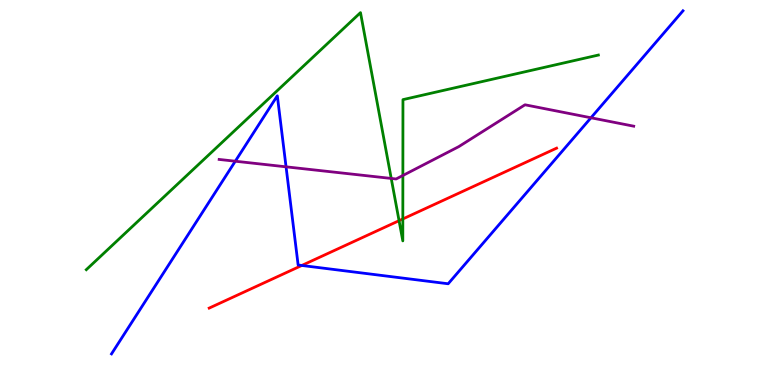[{'lines': ['blue', 'red'], 'intersections': [{'x': 3.89, 'y': 3.1}]}, {'lines': ['green', 'red'], 'intersections': [{'x': 5.15, 'y': 4.27}, {'x': 5.2, 'y': 4.31}]}, {'lines': ['purple', 'red'], 'intersections': []}, {'lines': ['blue', 'green'], 'intersections': []}, {'lines': ['blue', 'purple'], 'intersections': [{'x': 3.04, 'y': 5.81}, {'x': 3.69, 'y': 5.67}, {'x': 7.63, 'y': 6.94}]}, {'lines': ['green', 'purple'], 'intersections': [{'x': 5.05, 'y': 5.37}, {'x': 5.2, 'y': 5.44}]}]